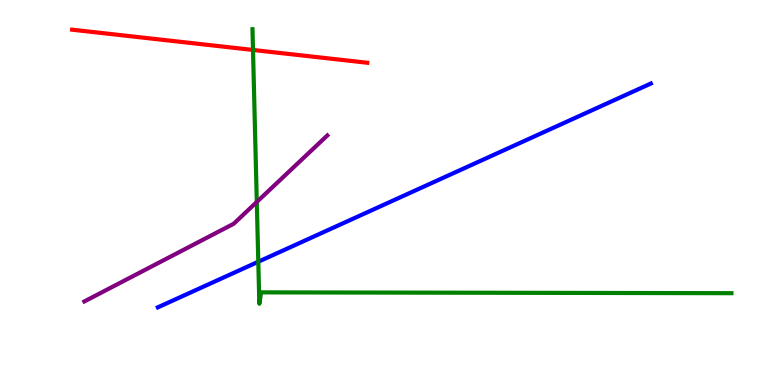[{'lines': ['blue', 'red'], 'intersections': []}, {'lines': ['green', 'red'], 'intersections': [{'x': 3.26, 'y': 8.7}]}, {'lines': ['purple', 'red'], 'intersections': []}, {'lines': ['blue', 'green'], 'intersections': [{'x': 3.33, 'y': 3.2}]}, {'lines': ['blue', 'purple'], 'intersections': []}, {'lines': ['green', 'purple'], 'intersections': [{'x': 3.31, 'y': 4.75}]}]